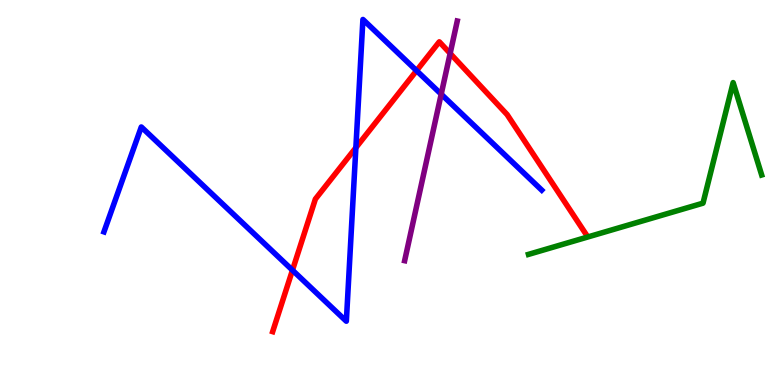[{'lines': ['blue', 'red'], 'intersections': [{'x': 3.77, 'y': 2.98}, {'x': 4.59, 'y': 6.16}, {'x': 5.37, 'y': 8.16}]}, {'lines': ['green', 'red'], 'intersections': []}, {'lines': ['purple', 'red'], 'intersections': [{'x': 5.81, 'y': 8.61}]}, {'lines': ['blue', 'green'], 'intersections': []}, {'lines': ['blue', 'purple'], 'intersections': [{'x': 5.69, 'y': 7.55}]}, {'lines': ['green', 'purple'], 'intersections': []}]